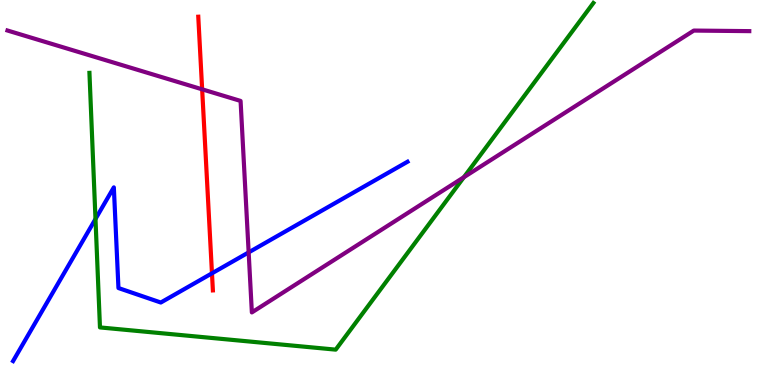[{'lines': ['blue', 'red'], 'intersections': [{'x': 2.74, 'y': 2.9}]}, {'lines': ['green', 'red'], 'intersections': []}, {'lines': ['purple', 'red'], 'intersections': [{'x': 2.61, 'y': 7.68}]}, {'lines': ['blue', 'green'], 'intersections': [{'x': 1.23, 'y': 4.31}]}, {'lines': ['blue', 'purple'], 'intersections': [{'x': 3.21, 'y': 3.44}]}, {'lines': ['green', 'purple'], 'intersections': [{'x': 5.99, 'y': 5.4}]}]